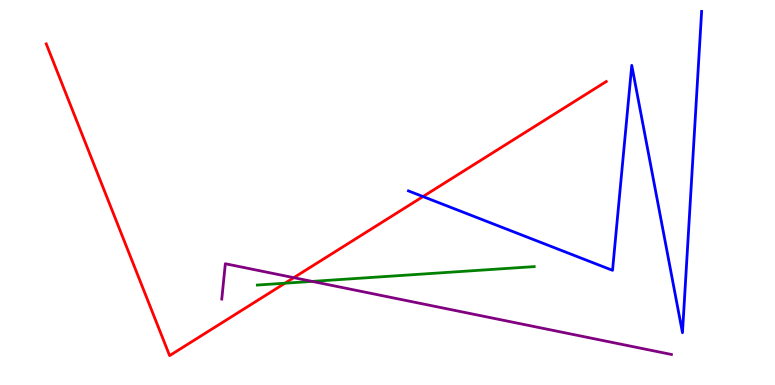[{'lines': ['blue', 'red'], 'intersections': [{'x': 5.46, 'y': 4.89}]}, {'lines': ['green', 'red'], 'intersections': [{'x': 3.68, 'y': 2.64}]}, {'lines': ['purple', 'red'], 'intersections': [{'x': 3.79, 'y': 2.79}]}, {'lines': ['blue', 'green'], 'intersections': []}, {'lines': ['blue', 'purple'], 'intersections': []}, {'lines': ['green', 'purple'], 'intersections': [{'x': 4.03, 'y': 2.69}]}]